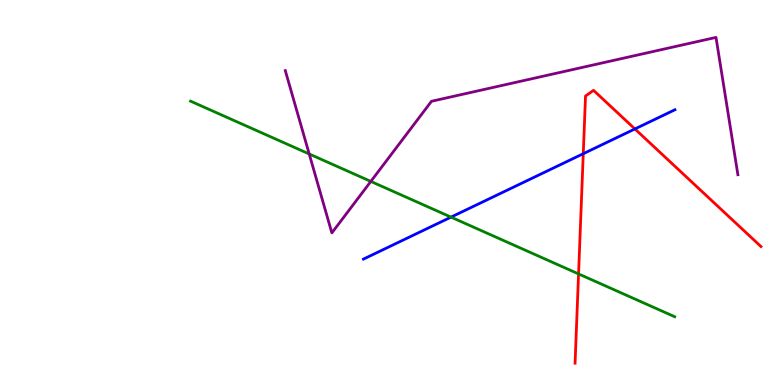[{'lines': ['blue', 'red'], 'intersections': [{'x': 7.53, 'y': 6.01}, {'x': 8.19, 'y': 6.65}]}, {'lines': ['green', 'red'], 'intersections': [{'x': 7.47, 'y': 2.89}]}, {'lines': ['purple', 'red'], 'intersections': []}, {'lines': ['blue', 'green'], 'intersections': [{'x': 5.82, 'y': 4.36}]}, {'lines': ['blue', 'purple'], 'intersections': []}, {'lines': ['green', 'purple'], 'intersections': [{'x': 3.99, 'y': 6.0}, {'x': 4.78, 'y': 5.29}]}]